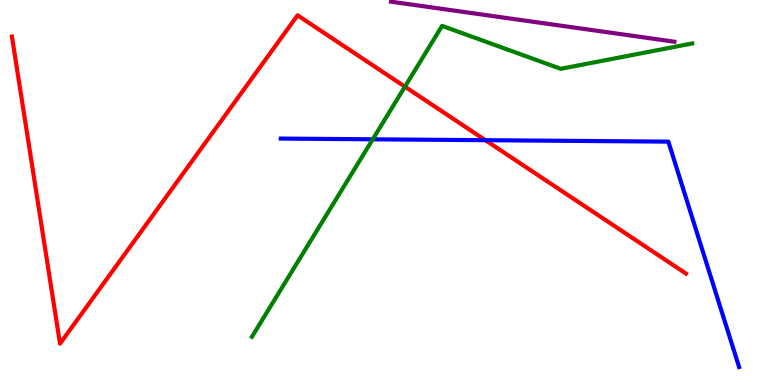[{'lines': ['blue', 'red'], 'intersections': [{'x': 6.26, 'y': 6.36}]}, {'lines': ['green', 'red'], 'intersections': [{'x': 5.22, 'y': 7.75}]}, {'lines': ['purple', 'red'], 'intersections': []}, {'lines': ['blue', 'green'], 'intersections': [{'x': 4.81, 'y': 6.38}]}, {'lines': ['blue', 'purple'], 'intersections': []}, {'lines': ['green', 'purple'], 'intersections': []}]